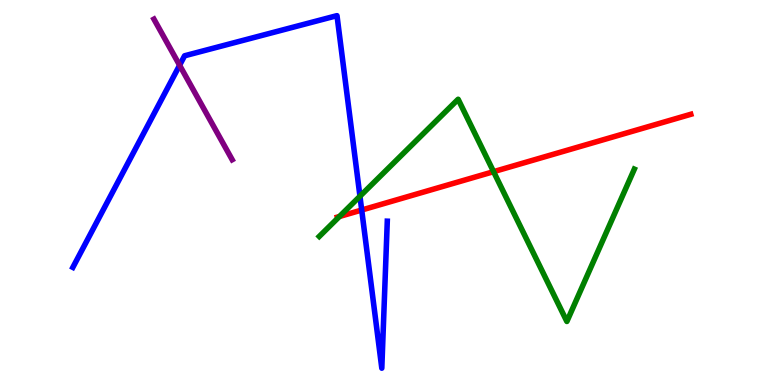[{'lines': ['blue', 'red'], 'intersections': [{'x': 4.67, 'y': 4.54}]}, {'lines': ['green', 'red'], 'intersections': [{'x': 4.38, 'y': 4.38}, {'x': 6.37, 'y': 5.54}]}, {'lines': ['purple', 'red'], 'intersections': []}, {'lines': ['blue', 'green'], 'intersections': [{'x': 4.64, 'y': 4.9}]}, {'lines': ['blue', 'purple'], 'intersections': [{'x': 2.32, 'y': 8.31}]}, {'lines': ['green', 'purple'], 'intersections': []}]